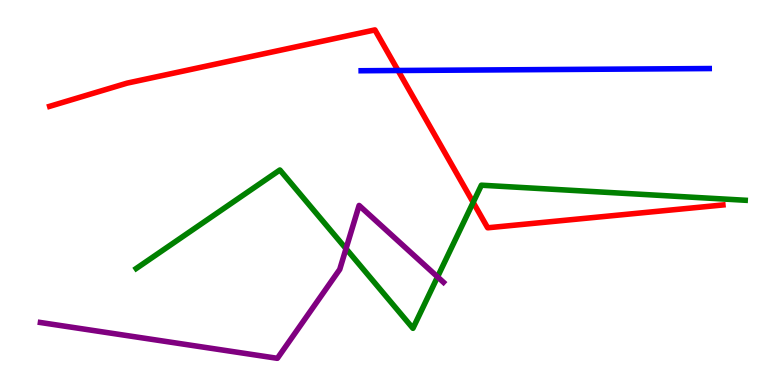[{'lines': ['blue', 'red'], 'intersections': [{'x': 5.14, 'y': 8.17}]}, {'lines': ['green', 'red'], 'intersections': [{'x': 6.11, 'y': 4.74}]}, {'lines': ['purple', 'red'], 'intersections': []}, {'lines': ['blue', 'green'], 'intersections': []}, {'lines': ['blue', 'purple'], 'intersections': []}, {'lines': ['green', 'purple'], 'intersections': [{'x': 4.46, 'y': 3.54}, {'x': 5.65, 'y': 2.81}]}]